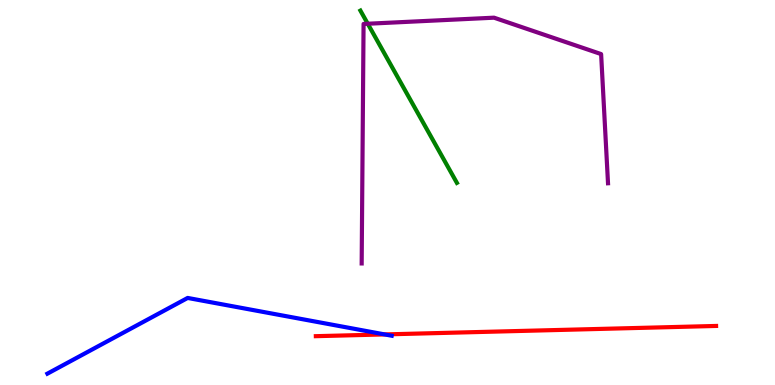[{'lines': ['blue', 'red'], 'intersections': [{'x': 4.96, 'y': 1.31}]}, {'lines': ['green', 'red'], 'intersections': []}, {'lines': ['purple', 'red'], 'intersections': []}, {'lines': ['blue', 'green'], 'intersections': []}, {'lines': ['blue', 'purple'], 'intersections': []}, {'lines': ['green', 'purple'], 'intersections': [{'x': 4.75, 'y': 9.38}]}]